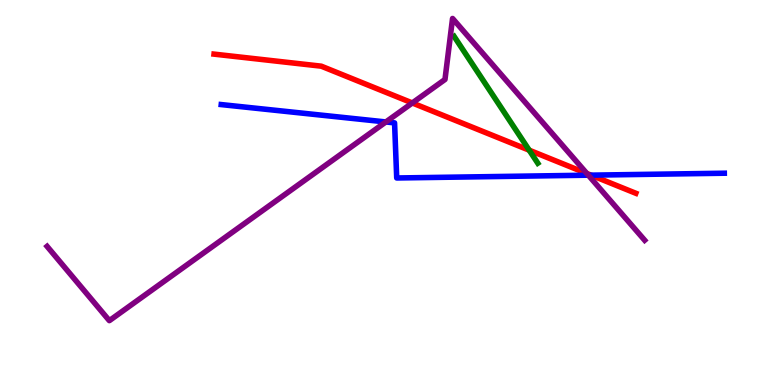[{'lines': ['blue', 'red'], 'intersections': [{'x': 7.63, 'y': 5.45}]}, {'lines': ['green', 'red'], 'intersections': [{'x': 6.83, 'y': 6.1}]}, {'lines': ['purple', 'red'], 'intersections': [{'x': 5.32, 'y': 7.33}, {'x': 7.57, 'y': 5.49}]}, {'lines': ['blue', 'green'], 'intersections': []}, {'lines': ['blue', 'purple'], 'intersections': [{'x': 4.98, 'y': 6.83}, {'x': 7.59, 'y': 5.45}]}, {'lines': ['green', 'purple'], 'intersections': []}]